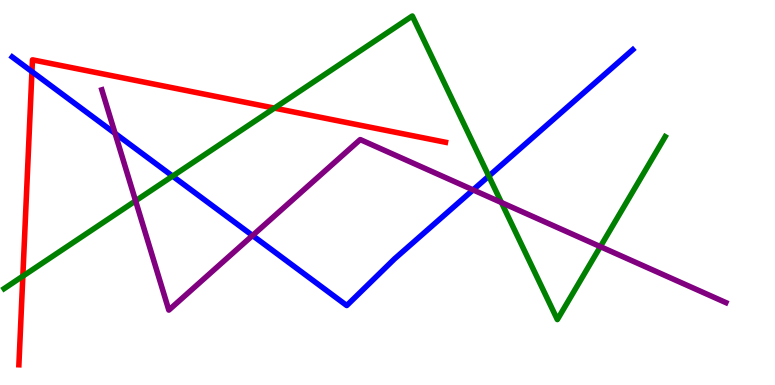[{'lines': ['blue', 'red'], 'intersections': [{'x': 0.412, 'y': 8.14}]}, {'lines': ['green', 'red'], 'intersections': [{'x': 0.295, 'y': 2.83}, {'x': 3.54, 'y': 7.19}]}, {'lines': ['purple', 'red'], 'intersections': []}, {'lines': ['blue', 'green'], 'intersections': [{'x': 2.23, 'y': 5.43}, {'x': 6.31, 'y': 5.43}]}, {'lines': ['blue', 'purple'], 'intersections': [{'x': 1.48, 'y': 6.54}, {'x': 3.26, 'y': 3.88}, {'x': 6.1, 'y': 5.07}]}, {'lines': ['green', 'purple'], 'intersections': [{'x': 1.75, 'y': 4.78}, {'x': 6.47, 'y': 4.74}, {'x': 7.75, 'y': 3.59}]}]